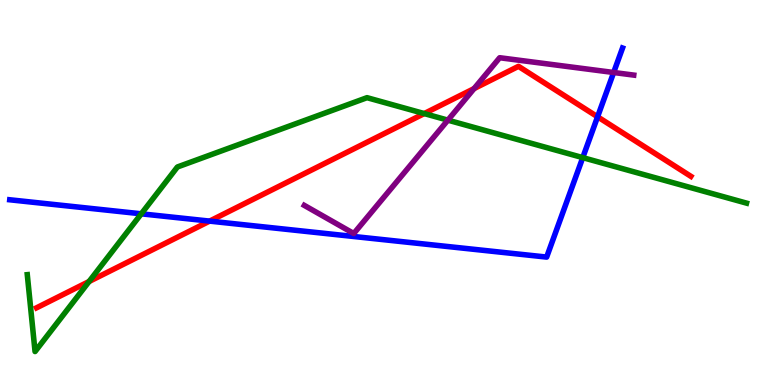[{'lines': ['blue', 'red'], 'intersections': [{'x': 2.7, 'y': 4.26}, {'x': 7.71, 'y': 6.97}]}, {'lines': ['green', 'red'], 'intersections': [{'x': 1.15, 'y': 2.69}, {'x': 5.47, 'y': 7.05}]}, {'lines': ['purple', 'red'], 'intersections': [{'x': 6.12, 'y': 7.7}]}, {'lines': ['blue', 'green'], 'intersections': [{'x': 1.82, 'y': 4.45}, {'x': 7.52, 'y': 5.91}]}, {'lines': ['blue', 'purple'], 'intersections': [{'x': 7.92, 'y': 8.12}]}, {'lines': ['green', 'purple'], 'intersections': [{'x': 5.78, 'y': 6.88}]}]